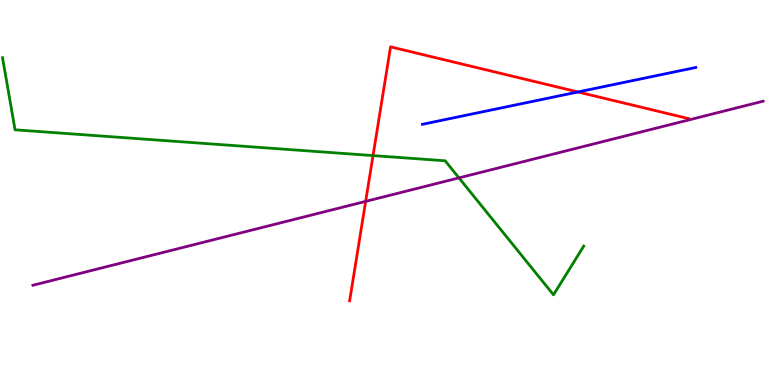[{'lines': ['blue', 'red'], 'intersections': [{'x': 7.46, 'y': 7.61}]}, {'lines': ['green', 'red'], 'intersections': [{'x': 4.81, 'y': 5.96}]}, {'lines': ['purple', 'red'], 'intersections': [{'x': 4.72, 'y': 4.77}]}, {'lines': ['blue', 'green'], 'intersections': []}, {'lines': ['blue', 'purple'], 'intersections': []}, {'lines': ['green', 'purple'], 'intersections': [{'x': 5.92, 'y': 5.38}]}]